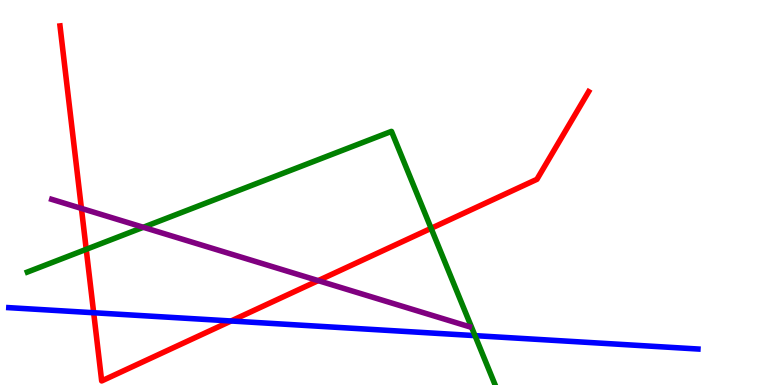[{'lines': ['blue', 'red'], 'intersections': [{'x': 1.21, 'y': 1.88}, {'x': 2.98, 'y': 1.66}]}, {'lines': ['green', 'red'], 'intersections': [{'x': 1.11, 'y': 3.52}, {'x': 5.56, 'y': 4.07}]}, {'lines': ['purple', 'red'], 'intersections': [{'x': 1.05, 'y': 4.59}, {'x': 4.11, 'y': 2.71}]}, {'lines': ['blue', 'green'], 'intersections': [{'x': 6.13, 'y': 1.28}]}, {'lines': ['blue', 'purple'], 'intersections': []}, {'lines': ['green', 'purple'], 'intersections': [{'x': 1.85, 'y': 4.1}]}]